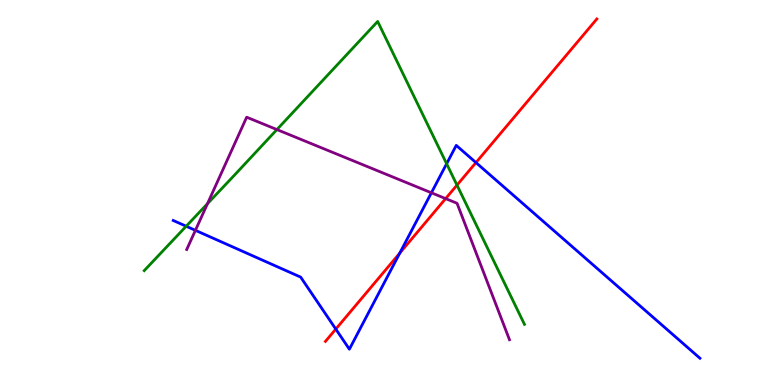[{'lines': ['blue', 'red'], 'intersections': [{'x': 4.33, 'y': 1.45}, {'x': 5.16, 'y': 3.43}, {'x': 6.14, 'y': 5.78}]}, {'lines': ['green', 'red'], 'intersections': [{'x': 5.9, 'y': 5.19}]}, {'lines': ['purple', 'red'], 'intersections': [{'x': 5.75, 'y': 4.84}]}, {'lines': ['blue', 'green'], 'intersections': [{'x': 2.4, 'y': 4.12}, {'x': 5.76, 'y': 5.75}]}, {'lines': ['blue', 'purple'], 'intersections': [{'x': 2.52, 'y': 4.02}, {'x': 5.57, 'y': 4.99}]}, {'lines': ['green', 'purple'], 'intersections': [{'x': 2.68, 'y': 4.71}, {'x': 3.57, 'y': 6.63}]}]